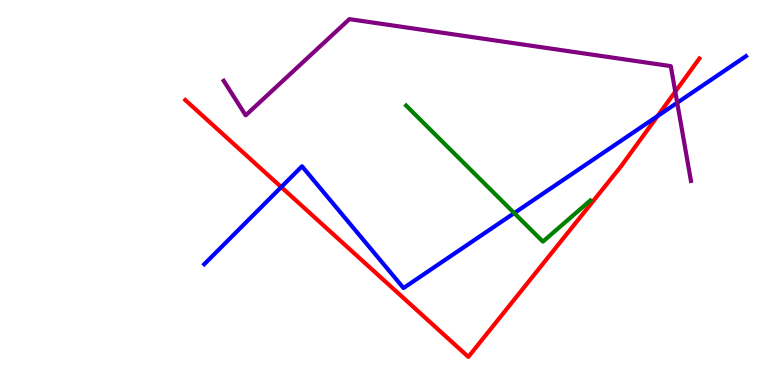[{'lines': ['blue', 'red'], 'intersections': [{'x': 3.63, 'y': 5.14}, {'x': 8.48, 'y': 6.99}]}, {'lines': ['green', 'red'], 'intersections': []}, {'lines': ['purple', 'red'], 'intersections': [{'x': 8.71, 'y': 7.62}]}, {'lines': ['blue', 'green'], 'intersections': [{'x': 6.64, 'y': 4.47}]}, {'lines': ['blue', 'purple'], 'intersections': [{'x': 8.74, 'y': 7.33}]}, {'lines': ['green', 'purple'], 'intersections': []}]